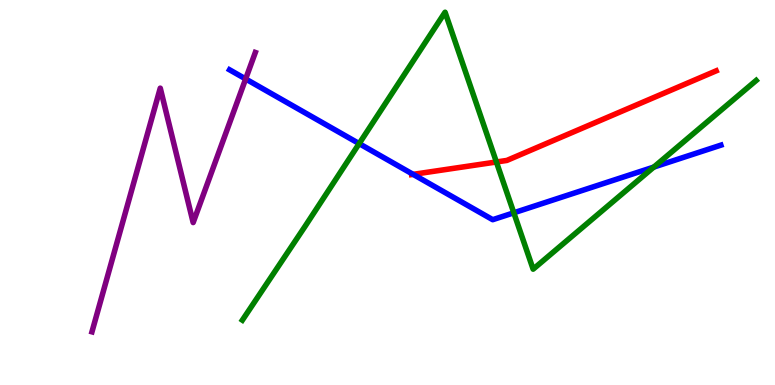[{'lines': ['blue', 'red'], 'intersections': [{'x': 5.33, 'y': 5.47}]}, {'lines': ['green', 'red'], 'intersections': [{'x': 6.41, 'y': 5.79}]}, {'lines': ['purple', 'red'], 'intersections': []}, {'lines': ['blue', 'green'], 'intersections': [{'x': 4.63, 'y': 6.27}, {'x': 6.63, 'y': 4.47}, {'x': 8.44, 'y': 5.66}]}, {'lines': ['blue', 'purple'], 'intersections': [{'x': 3.17, 'y': 7.95}]}, {'lines': ['green', 'purple'], 'intersections': []}]